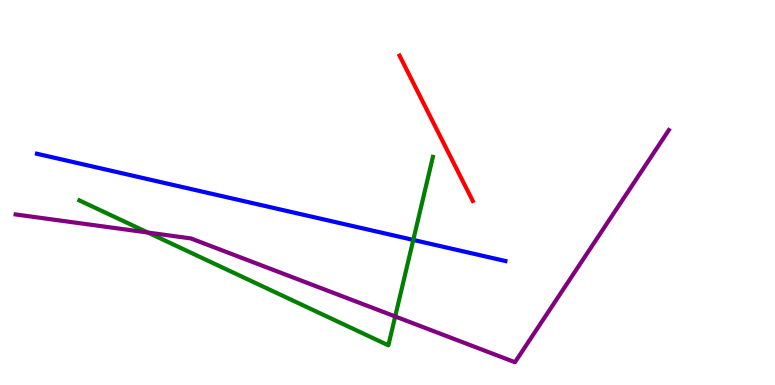[{'lines': ['blue', 'red'], 'intersections': []}, {'lines': ['green', 'red'], 'intersections': []}, {'lines': ['purple', 'red'], 'intersections': []}, {'lines': ['blue', 'green'], 'intersections': [{'x': 5.33, 'y': 3.77}]}, {'lines': ['blue', 'purple'], 'intersections': []}, {'lines': ['green', 'purple'], 'intersections': [{'x': 1.91, 'y': 3.96}, {'x': 5.1, 'y': 1.78}]}]